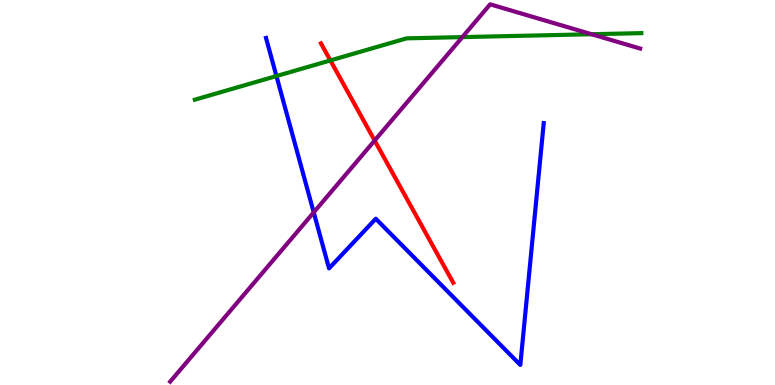[{'lines': ['blue', 'red'], 'intersections': []}, {'lines': ['green', 'red'], 'intersections': [{'x': 4.26, 'y': 8.43}]}, {'lines': ['purple', 'red'], 'intersections': [{'x': 4.83, 'y': 6.35}]}, {'lines': ['blue', 'green'], 'intersections': [{'x': 3.57, 'y': 8.02}]}, {'lines': ['blue', 'purple'], 'intersections': [{'x': 4.05, 'y': 4.48}]}, {'lines': ['green', 'purple'], 'intersections': [{'x': 5.97, 'y': 9.04}, {'x': 7.63, 'y': 9.11}]}]